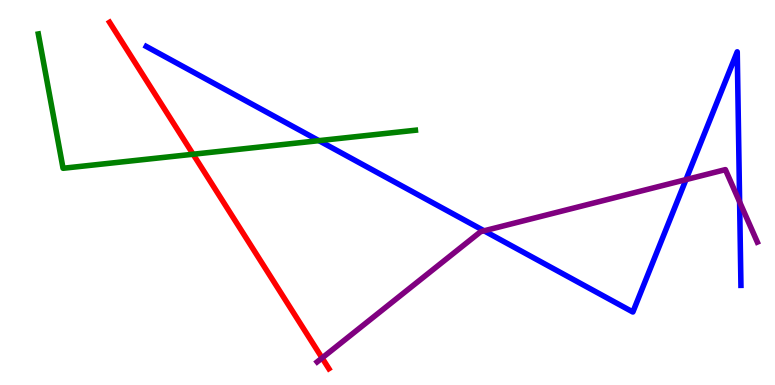[{'lines': ['blue', 'red'], 'intersections': []}, {'lines': ['green', 'red'], 'intersections': [{'x': 2.49, 'y': 5.99}]}, {'lines': ['purple', 'red'], 'intersections': [{'x': 4.16, 'y': 0.702}]}, {'lines': ['blue', 'green'], 'intersections': [{'x': 4.11, 'y': 6.35}]}, {'lines': ['blue', 'purple'], 'intersections': [{'x': 6.25, 'y': 4.01}, {'x': 8.85, 'y': 5.33}, {'x': 9.54, 'y': 4.76}]}, {'lines': ['green', 'purple'], 'intersections': []}]